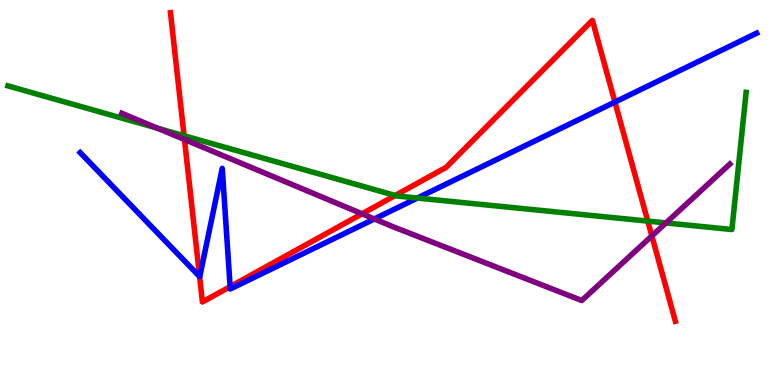[{'lines': ['blue', 'red'], 'intersections': [{'x': 2.58, 'y': 2.82}, {'x': 2.97, 'y': 2.55}, {'x': 7.93, 'y': 7.35}]}, {'lines': ['green', 'red'], 'intersections': [{'x': 2.38, 'y': 6.47}, {'x': 5.1, 'y': 4.92}, {'x': 8.36, 'y': 4.26}]}, {'lines': ['purple', 'red'], 'intersections': [{'x': 2.38, 'y': 6.38}, {'x': 4.67, 'y': 4.45}, {'x': 8.41, 'y': 3.87}]}, {'lines': ['blue', 'green'], 'intersections': [{'x': 5.39, 'y': 4.86}]}, {'lines': ['blue', 'purple'], 'intersections': [{'x': 4.83, 'y': 4.31}]}, {'lines': ['green', 'purple'], 'intersections': [{'x': 2.03, 'y': 6.67}, {'x': 8.59, 'y': 4.21}]}]